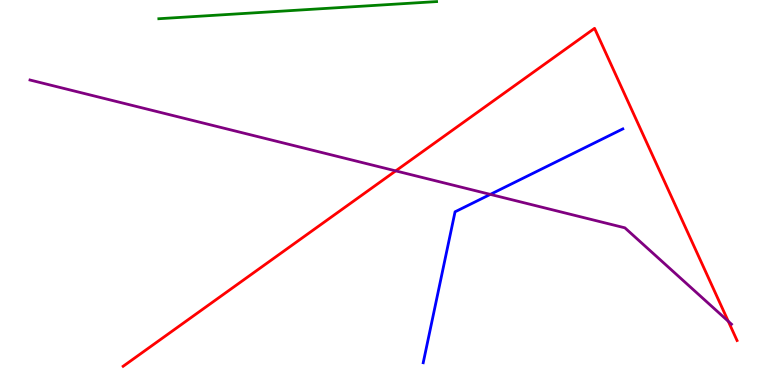[{'lines': ['blue', 'red'], 'intersections': []}, {'lines': ['green', 'red'], 'intersections': []}, {'lines': ['purple', 'red'], 'intersections': [{'x': 5.11, 'y': 5.56}, {'x': 9.4, 'y': 1.65}]}, {'lines': ['blue', 'green'], 'intersections': []}, {'lines': ['blue', 'purple'], 'intersections': [{'x': 6.33, 'y': 4.95}]}, {'lines': ['green', 'purple'], 'intersections': []}]